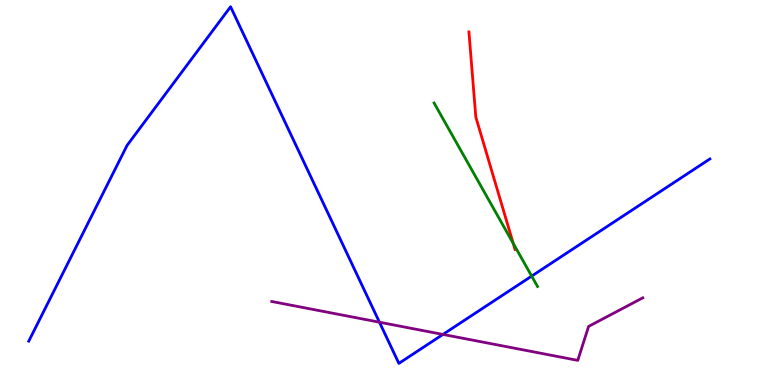[{'lines': ['blue', 'red'], 'intersections': []}, {'lines': ['green', 'red'], 'intersections': [{'x': 6.62, 'y': 3.68}]}, {'lines': ['purple', 'red'], 'intersections': []}, {'lines': ['blue', 'green'], 'intersections': [{'x': 6.86, 'y': 2.83}]}, {'lines': ['blue', 'purple'], 'intersections': [{'x': 4.9, 'y': 1.63}, {'x': 5.72, 'y': 1.31}]}, {'lines': ['green', 'purple'], 'intersections': []}]